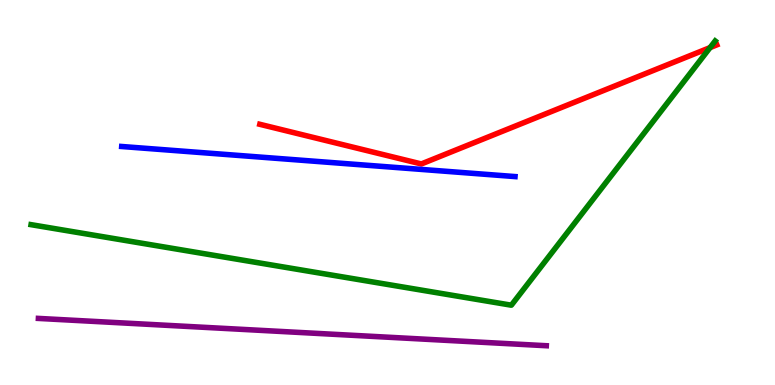[{'lines': ['blue', 'red'], 'intersections': []}, {'lines': ['green', 'red'], 'intersections': [{'x': 9.16, 'y': 8.76}]}, {'lines': ['purple', 'red'], 'intersections': []}, {'lines': ['blue', 'green'], 'intersections': []}, {'lines': ['blue', 'purple'], 'intersections': []}, {'lines': ['green', 'purple'], 'intersections': []}]